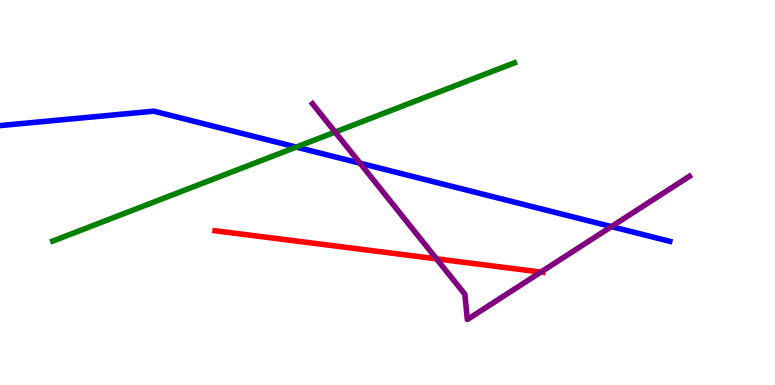[{'lines': ['blue', 'red'], 'intersections': []}, {'lines': ['green', 'red'], 'intersections': []}, {'lines': ['purple', 'red'], 'intersections': [{'x': 5.63, 'y': 3.28}, {'x': 6.98, 'y': 2.93}]}, {'lines': ['blue', 'green'], 'intersections': [{'x': 3.82, 'y': 6.18}]}, {'lines': ['blue', 'purple'], 'intersections': [{'x': 4.65, 'y': 5.76}, {'x': 7.89, 'y': 4.11}]}, {'lines': ['green', 'purple'], 'intersections': [{'x': 4.32, 'y': 6.57}]}]